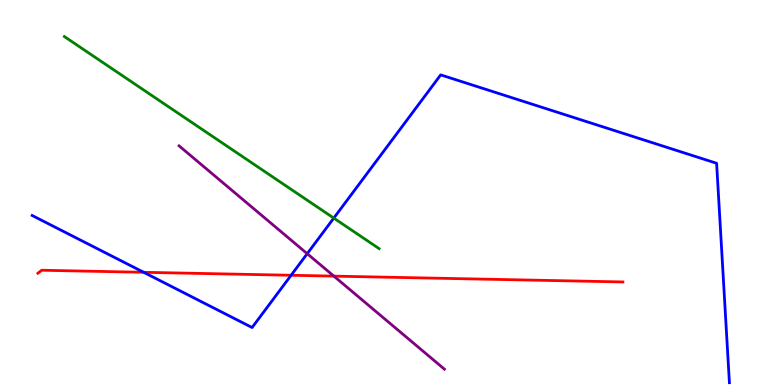[{'lines': ['blue', 'red'], 'intersections': [{'x': 1.85, 'y': 2.93}, {'x': 3.76, 'y': 2.85}]}, {'lines': ['green', 'red'], 'intersections': []}, {'lines': ['purple', 'red'], 'intersections': [{'x': 4.31, 'y': 2.83}]}, {'lines': ['blue', 'green'], 'intersections': [{'x': 4.31, 'y': 4.34}]}, {'lines': ['blue', 'purple'], 'intersections': [{'x': 3.96, 'y': 3.41}]}, {'lines': ['green', 'purple'], 'intersections': []}]